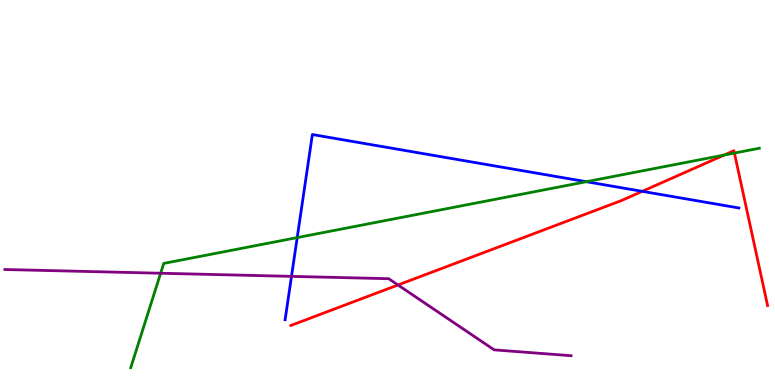[{'lines': ['blue', 'red'], 'intersections': [{'x': 8.29, 'y': 5.03}]}, {'lines': ['green', 'red'], 'intersections': [{'x': 9.34, 'y': 5.97}, {'x': 9.48, 'y': 6.02}]}, {'lines': ['purple', 'red'], 'intersections': [{'x': 5.14, 'y': 2.6}]}, {'lines': ['blue', 'green'], 'intersections': [{'x': 3.83, 'y': 3.83}, {'x': 7.57, 'y': 5.28}]}, {'lines': ['blue', 'purple'], 'intersections': [{'x': 3.76, 'y': 2.82}]}, {'lines': ['green', 'purple'], 'intersections': [{'x': 2.07, 'y': 2.9}]}]